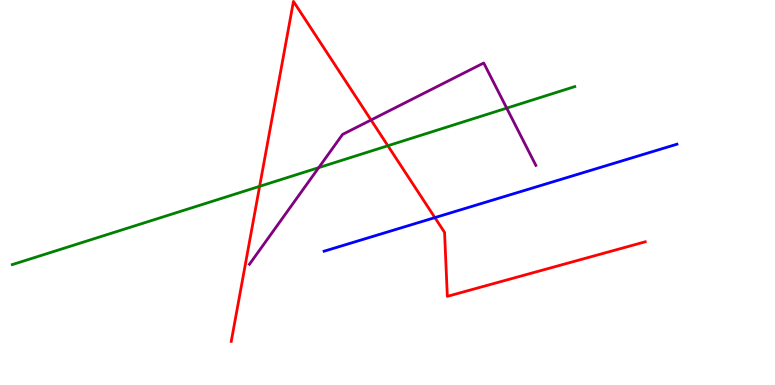[{'lines': ['blue', 'red'], 'intersections': [{'x': 5.61, 'y': 4.35}]}, {'lines': ['green', 'red'], 'intersections': [{'x': 3.35, 'y': 5.16}, {'x': 5.0, 'y': 6.21}]}, {'lines': ['purple', 'red'], 'intersections': [{'x': 4.79, 'y': 6.88}]}, {'lines': ['blue', 'green'], 'intersections': []}, {'lines': ['blue', 'purple'], 'intersections': []}, {'lines': ['green', 'purple'], 'intersections': [{'x': 4.11, 'y': 5.65}, {'x': 6.54, 'y': 7.19}]}]